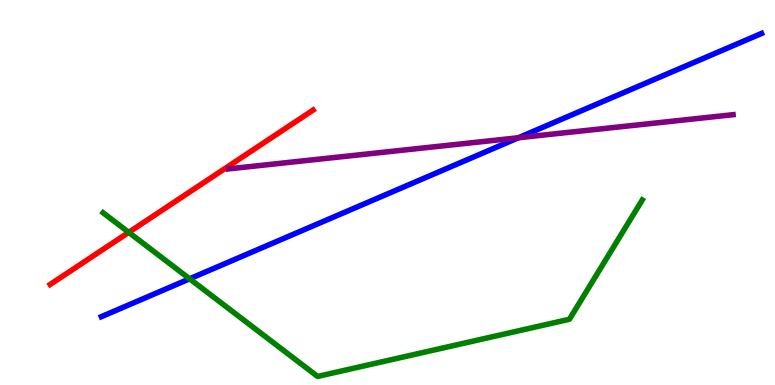[{'lines': ['blue', 'red'], 'intersections': []}, {'lines': ['green', 'red'], 'intersections': [{'x': 1.66, 'y': 3.96}]}, {'lines': ['purple', 'red'], 'intersections': []}, {'lines': ['blue', 'green'], 'intersections': [{'x': 2.45, 'y': 2.76}]}, {'lines': ['blue', 'purple'], 'intersections': [{'x': 6.69, 'y': 6.42}]}, {'lines': ['green', 'purple'], 'intersections': []}]